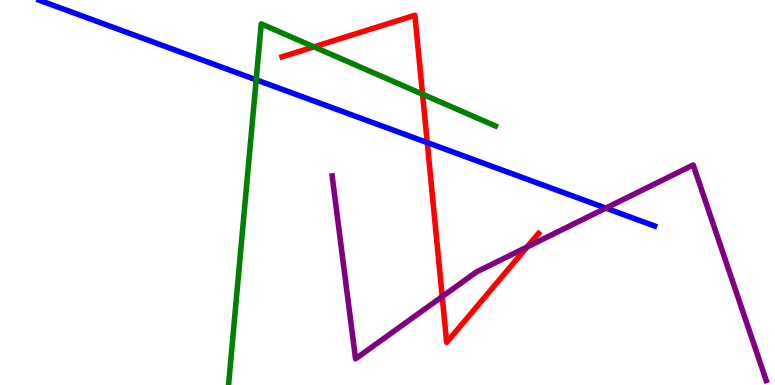[{'lines': ['blue', 'red'], 'intersections': [{'x': 5.51, 'y': 6.3}]}, {'lines': ['green', 'red'], 'intersections': [{'x': 4.05, 'y': 8.78}, {'x': 5.45, 'y': 7.55}]}, {'lines': ['purple', 'red'], 'intersections': [{'x': 5.71, 'y': 2.3}, {'x': 6.8, 'y': 3.58}]}, {'lines': ['blue', 'green'], 'intersections': [{'x': 3.31, 'y': 7.93}]}, {'lines': ['blue', 'purple'], 'intersections': [{'x': 7.82, 'y': 4.59}]}, {'lines': ['green', 'purple'], 'intersections': []}]